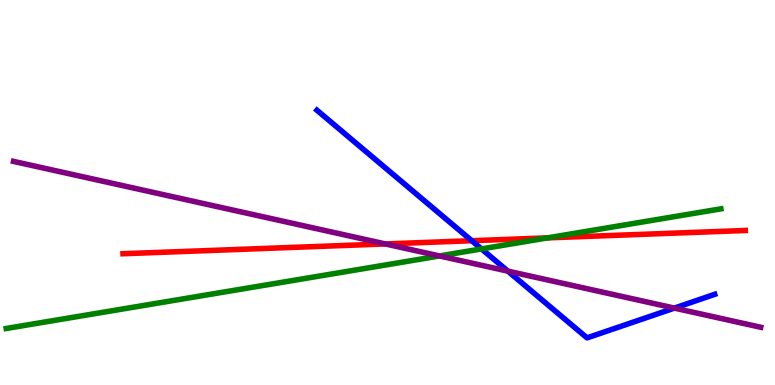[{'lines': ['blue', 'red'], 'intersections': [{'x': 6.09, 'y': 3.75}]}, {'lines': ['green', 'red'], 'intersections': [{'x': 7.06, 'y': 3.82}]}, {'lines': ['purple', 'red'], 'intersections': [{'x': 4.97, 'y': 3.66}]}, {'lines': ['blue', 'green'], 'intersections': [{'x': 6.21, 'y': 3.53}]}, {'lines': ['blue', 'purple'], 'intersections': [{'x': 6.55, 'y': 2.96}, {'x': 8.7, 'y': 2.0}]}, {'lines': ['green', 'purple'], 'intersections': [{'x': 5.67, 'y': 3.35}]}]